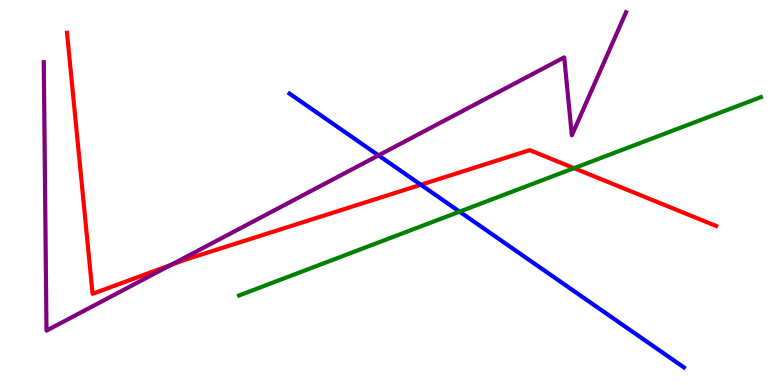[{'lines': ['blue', 'red'], 'intersections': [{'x': 5.43, 'y': 5.2}]}, {'lines': ['green', 'red'], 'intersections': [{'x': 7.41, 'y': 5.63}]}, {'lines': ['purple', 'red'], 'intersections': [{'x': 2.21, 'y': 3.12}]}, {'lines': ['blue', 'green'], 'intersections': [{'x': 5.93, 'y': 4.5}]}, {'lines': ['blue', 'purple'], 'intersections': [{'x': 4.88, 'y': 5.96}]}, {'lines': ['green', 'purple'], 'intersections': []}]